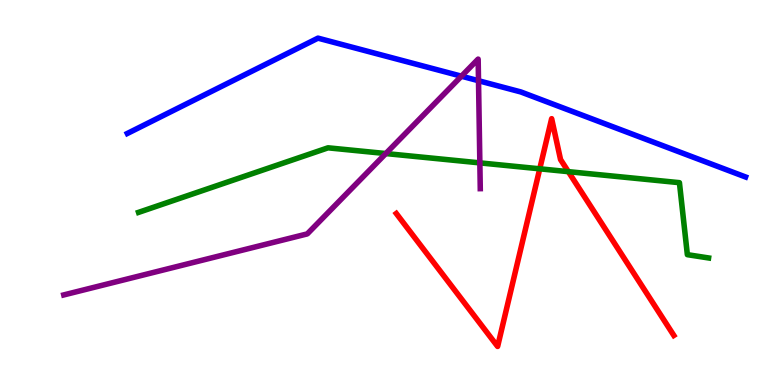[{'lines': ['blue', 'red'], 'intersections': []}, {'lines': ['green', 'red'], 'intersections': [{'x': 6.96, 'y': 5.62}, {'x': 7.33, 'y': 5.54}]}, {'lines': ['purple', 'red'], 'intersections': []}, {'lines': ['blue', 'green'], 'intersections': []}, {'lines': ['blue', 'purple'], 'intersections': [{'x': 5.95, 'y': 8.02}, {'x': 6.17, 'y': 7.9}]}, {'lines': ['green', 'purple'], 'intersections': [{'x': 4.98, 'y': 6.01}, {'x': 6.19, 'y': 5.77}]}]